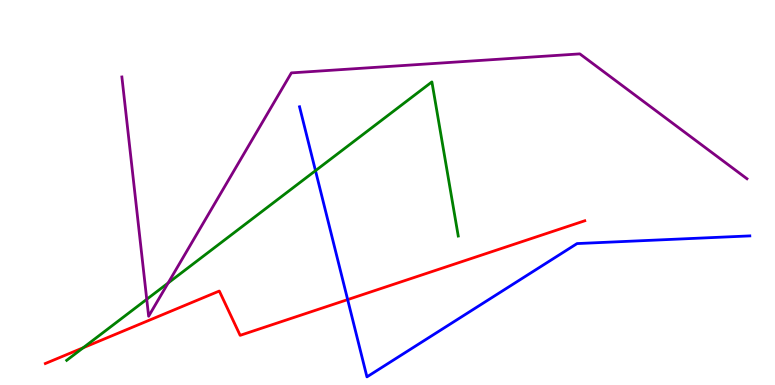[{'lines': ['blue', 'red'], 'intersections': [{'x': 4.49, 'y': 2.22}]}, {'lines': ['green', 'red'], 'intersections': [{'x': 1.07, 'y': 0.968}]}, {'lines': ['purple', 'red'], 'intersections': []}, {'lines': ['blue', 'green'], 'intersections': [{'x': 4.07, 'y': 5.57}]}, {'lines': ['blue', 'purple'], 'intersections': []}, {'lines': ['green', 'purple'], 'intersections': [{'x': 1.89, 'y': 2.23}, {'x': 2.17, 'y': 2.65}]}]